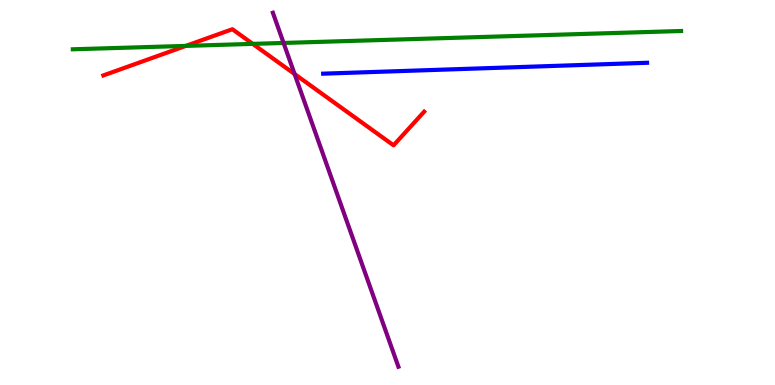[{'lines': ['blue', 'red'], 'intersections': []}, {'lines': ['green', 'red'], 'intersections': [{'x': 2.4, 'y': 8.81}, {'x': 3.26, 'y': 8.86}]}, {'lines': ['purple', 'red'], 'intersections': [{'x': 3.8, 'y': 8.08}]}, {'lines': ['blue', 'green'], 'intersections': []}, {'lines': ['blue', 'purple'], 'intersections': []}, {'lines': ['green', 'purple'], 'intersections': [{'x': 3.66, 'y': 8.88}]}]